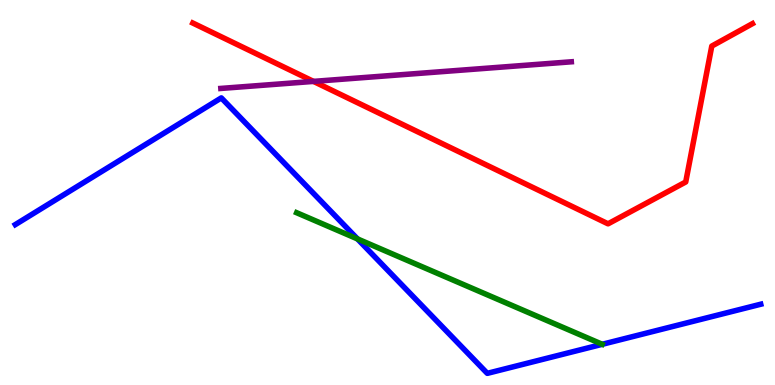[{'lines': ['blue', 'red'], 'intersections': []}, {'lines': ['green', 'red'], 'intersections': []}, {'lines': ['purple', 'red'], 'intersections': [{'x': 4.05, 'y': 7.89}]}, {'lines': ['blue', 'green'], 'intersections': [{'x': 4.61, 'y': 3.79}]}, {'lines': ['blue', 'purple'], 'intersections': []}, {'lines': ['green', 'purple'], 'intersections': []}]